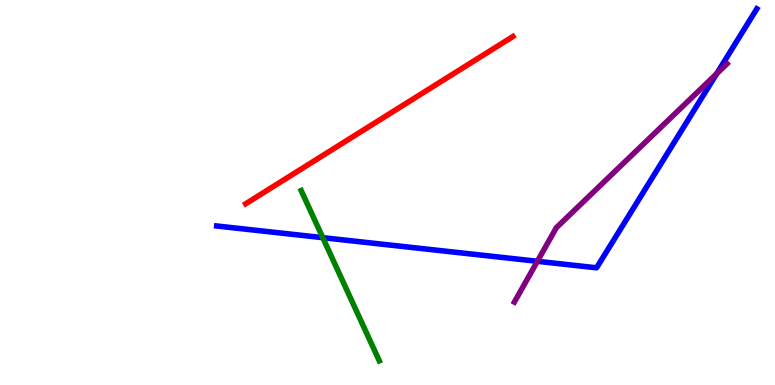[{'lines': ['blue', 'red'], 'intersections': []}, {'lines': ['green', 'red'], 'intersections': []}, {'lines': ['purple', 'red'], 'intersections': []}, {'lines': ['blue', 'green'], 'intersections': [{'x': 4.17, 'y': 3.83}]}, {'lines': ['blue', 'purple'], 'intersections': [{'x': 6.93, 'y': 3.21}, {'x': 9.25, 'y': 8.09}]}, {'lines': ['green', 'purple'], 'intersections': []}]